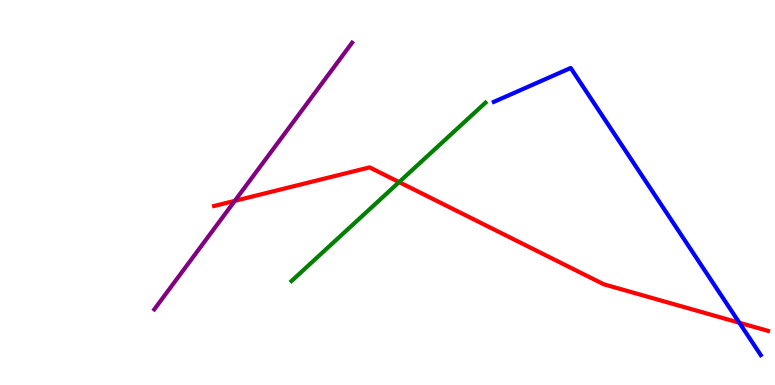[{'lines': ['blue', 'red'], 'intersections': [{'x': 9.54, 'y': 1.62}]}, {'lines': ['green', 'red'], 'intersections': [{'x': 5.15, 'y': 5.27}]}, {'lines': ['purple', 'red'], 'intersections': [{'x': 3.03, 'y': 4.78}]}, {'lines': ['blue', 'green'], 'intersections': []}, {'lines': ['blue', 'purple'], 'intersections': []}, {'lines': ['green', 'purple'], 'intersections': []}]